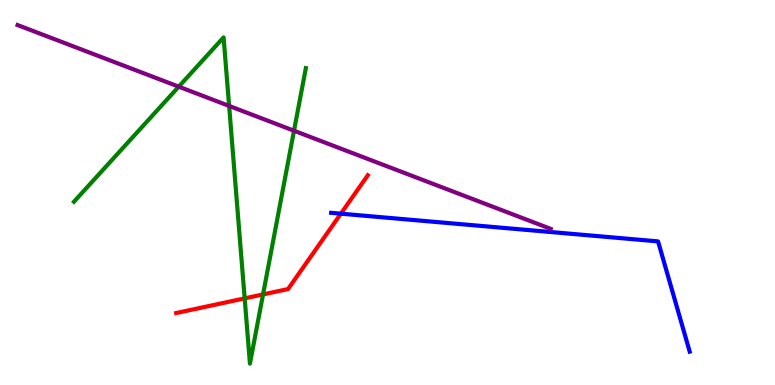[{'lines': ['blue', 'red'], 'intersections': [{'x': 4.4, 'y': 4.45}]}, {'lines': ['green', 'red'], 'intersections': [{'x': 3.16, 'y': 2.25}, {'x': 3.39, 'y': 2.35}]}, {'lines': ['purple', 'red'], 'intersections': []}, {'lines': ['blue', 'green'], 'intersections': []}, {'lines': ['blue', 'purple'], 'intersections': []}, {'lines': ['green', 'purple'], 'intersections': [{'x': 2.31, 'y': 7.75}, {'x': 2.96, 'y': 7.25}, {'x': 3.79, 'y': 6.6}]}]